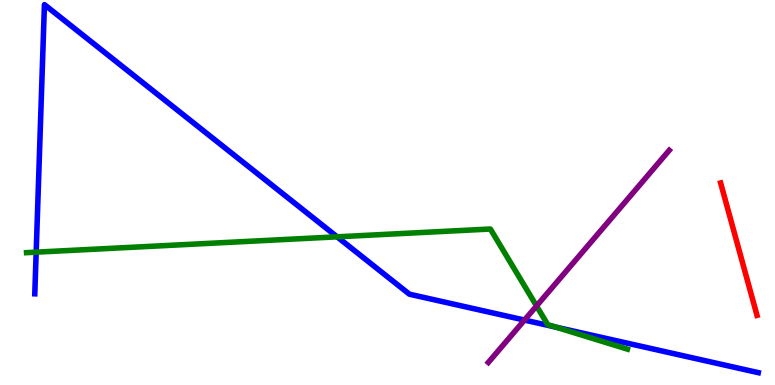[{'lines': ['blue', 'red'], 'intersections': []}, {'lines': ['green', 'red'], 'intersections': []}, {'lines': ['purple', 'red'], 'intersections': []}, {'lines': ['blue', 'green'], 'intersections': [{'x': 0.467, 'y': 3.45}, {'x': 4.35, 'y': 3.85}, {'x': 7.17, 'y': 1.5}]}, {'lines': ['blue', 'purple'], 'intersections': [{'x': 6.77, 'y': 1.69}]}, {'lines': ['green', 'purple'], 'intersections': [{'x': 6.92, 'y': 2.05}]}]